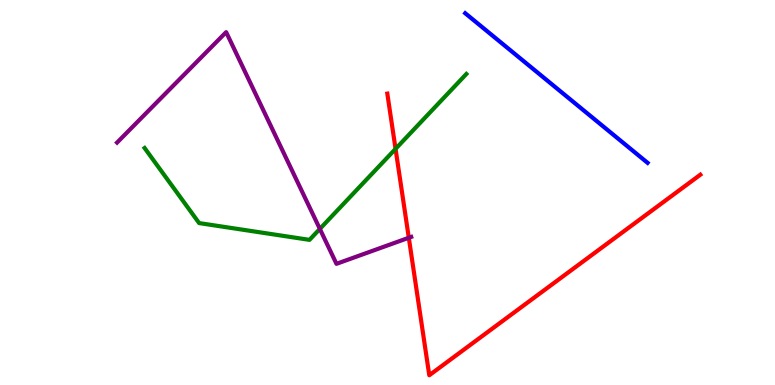[{'lines': ['blue', 'red'], 'intersections': []}, {'lines': ['green', 'red'], 'intersections': [{'x': 5.1, 'y': 6.13}]}, {'lines': ['purple', 'red'], 'intersections': [{'x': 5.27, 'y': 3.82}]}, {'lines': ['blue', 'green'], 'intersections': []}, {'lines': ['blue', 'purple'], 'intersections': []}, {'lines': ['green', 'purple'], 'intersections': [{'x': 4.13, 'y': 4.05}]}]